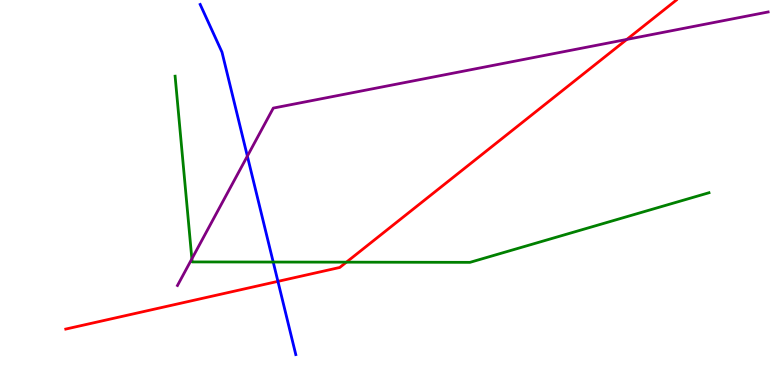[{'lines': ['blue', 'red'], 'intersections': [{'x': 3.59, 'y': 2.69}]}, {'lines': ['green', 'red'], 'intersections': [{'x': 4.47, 'y': 3.19}]}, {'lines': ['purple', 'red'], 'intersections': [{'x': 8.09, 'y': 8.98}]}, {'lines': ['blue', 'green'], 'intersections': [{'x': 3.53, 'y': 3.19}]}, {'lines': ['blue', 'purple'], 'intersections': [{'x': 3.19, 'y': 5.95}]}, {'lines': ['green', 'purple'], 'intersections': [{'x': 2.48, 'y': 3.28}]}]